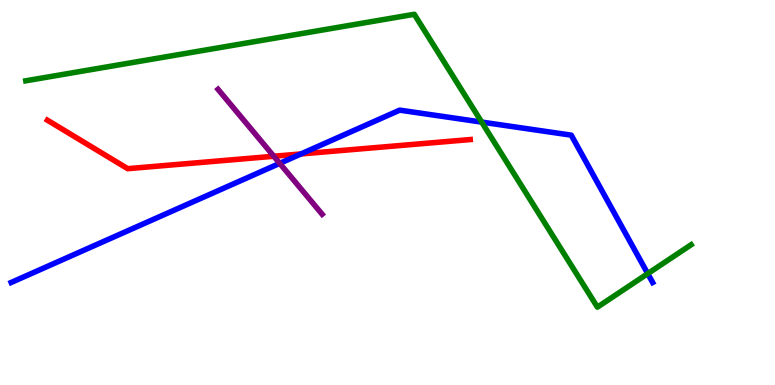[{'lines': ['blue', 'red'], 'intersections': [{'x': 3.88, 'y': 6.0}]}, {'lines': ['green', 'red'], 'intersections': []}, {'lines': ['purple', 'red'], 'intersections': [{'x': 3.53, 'y': 5.94}]}, {'lines': ['blue', 'green'], 'intersections': [{'x': 6.22, 'y': 6.83}, {'x': 8.36, 'y': 2.89}]}, {'lines': ['blue', 'purple'], 'intersections': [{'x': 3.61, 'y': 5.76}]}, {'lines': ['green', 'purple'], 'intersections': []}]